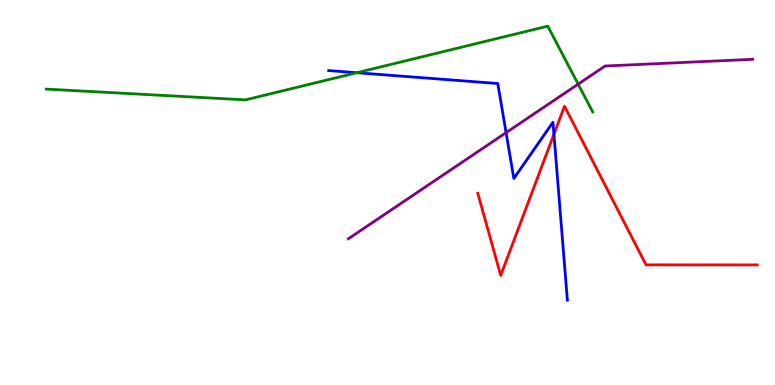[{'lines': ['blue', 'red'], 'intersections': [{'x': 7.15, 'y': 6.51}]}, {'lines': ['green', 'red'], 'intersections': []}, {'lines': ['purple', 'red'], 'intersections': []}, {'lines': ['blue', 'green'], 'intersections': [{'x': 4.6, 'y': 8.11}]}, {'lines': ['blue', 'purple'], 'intersections': [{'x': 6.53, 'y': 6.55}]}, {'lines': ['green', 'purple'], 'intersections': [{'x': 7.46, 'y': 7.81}]}]